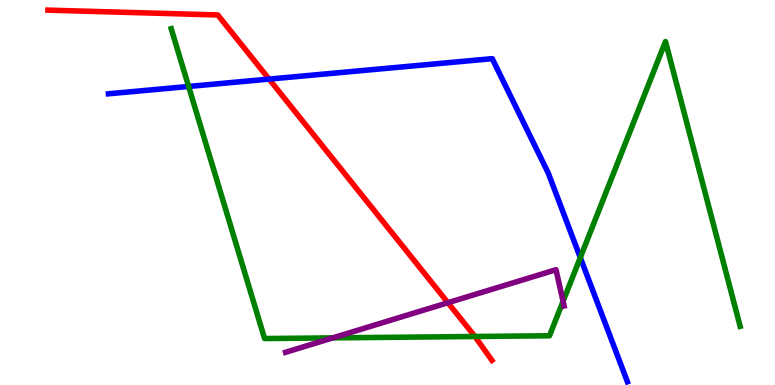[{'lines': ['blue', 'red'], 'intersections': [{'x': 3.47, 'y': 7.95}]}, {'lines': ['green', 'red'], 'intersections': [{'x': 6.13, 'y': 1.26}]}, {'lines': ['purple', 'red'], 'intersections': [{'x': 5.78, 'y': 2.14}]}, {'lines': ['blue', 'green'], 'intersections': [{'x': 2.43, 'y': 7.75}, {'x': 7.49, 'y': 3.31}]}, {'lines': ['blue', 'purple'], 'intersections': []}, {'lines': ['green', 'purple'], 'intersections': [{'x': 4.29, 'y': 1.22}, {'x': 7.27, 'y': 2.17}]}]